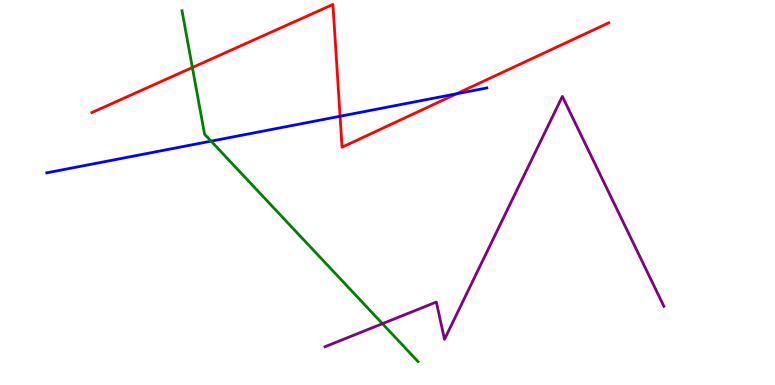[{'lines': ['blue', 'red'], 'intersections': [{'x': 4.39, 'y': 6.98}, {'x': 5.89, 'y': 7.56}]}, {'lines': ['green', 'red'], 'intersections': [{'x': 2.48, 'y': 8.25}]}, {'lines': ['purple', 'red'], 'intersections': []}, {'lines': ['blue', 'green'], 'intersections': [{'x': 2.72, 'y': 6.33}]}, {'lines': ['blue', 'purple'], 'intersections': []}, {'lines': ['green', 'purple'], 'intersections': [{'x': 4.93, 'y': 1.59}]}]